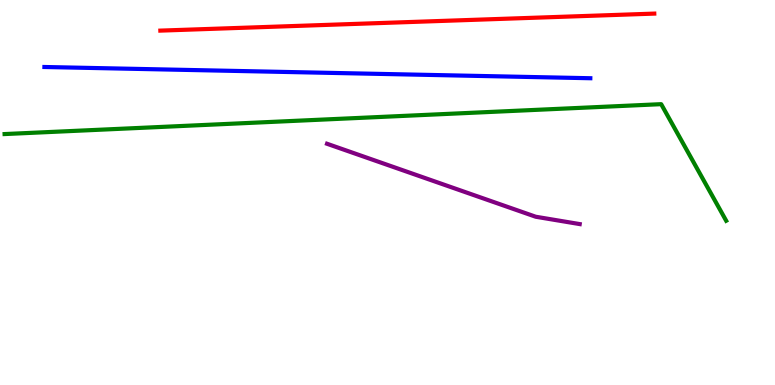[{'lines': ['blue', 'red'], 'intersections': []}, {'lines': ['green', 'red'], 'intersections': []}, {'lines': ['purple', 'red'], 'intersections': []}, {'lines': ['blue', 'green'], 'intersections': []}, {'lines': ['blue', 'purple'], 'intersections': []}, {'lines': ['green', 'purple'], 'intersections': []}]